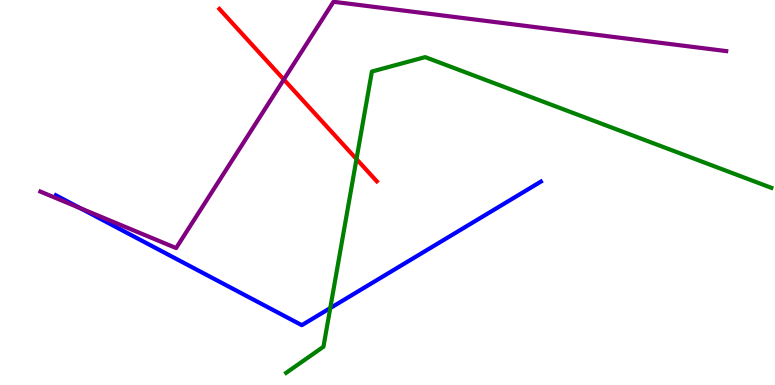[{'lines': ['blue', 'red'], 'intersections': []}, {'lines': ['green', 'red'], 'intersections': [{'x': 4.6, 'y': 5.87}]}, {'lines': ['purple', 'red'], 'intersections': [{'x': 3.66, 'y': 7.93}]}, {'lines': ['blue', 'green'], 'intersections': [{'x': 4.26, 'y': 2.0}]}, {'lines': ['blue', 'purple'], 'intersections': [{'x': 1.04, 'y': 4.59}]}, {'lines': ['green', 'purple'], 'intersections': []}]